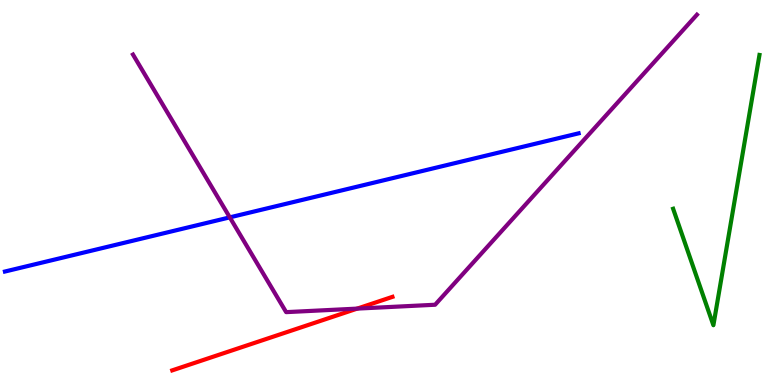[{'lines': ['blue', 'red'], 'intersections': []}, {'lines': ['green', 'red'], 'intersections': []}, {'lines': ['purple', 'red'], 'intersections': [{'x': 4.61, 'y': 1.98}]}, {'lines': ['blue', 'green'], 'intersections': []}, {'lines': ['blue', 'purple'], 'intersections': [{'x': 2.97, 'y': 4.35}]}, {'lines': ['green', 'purple'], 'intersections': []}]